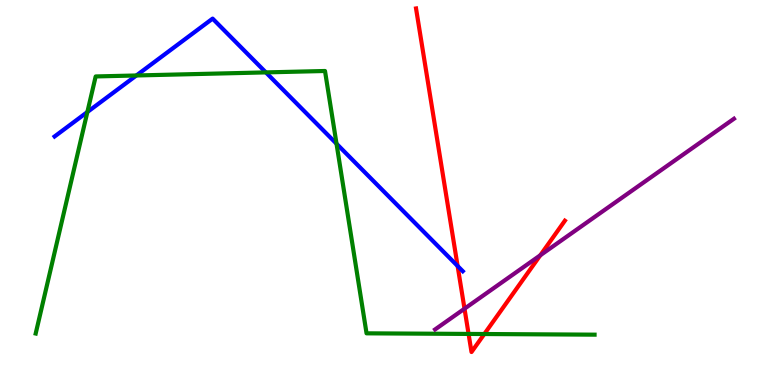[{'lines': ['blue', 'red'], 'intersections': [{'x': 5.9, 'y': 3.09}]}, {'lines': ['green', 'red'], 'intersections': [{'x': 6.05, 'y': 1.33}, {'x': 6.25, 'y': 1.32}]}, {'lines': ['purple', 'red'], 'intersections': [{'x': 5.99, 'y': 1.98}, {'x': 6.97, 'y': 3.37}]}, {'lines': ['blue', 'green'], 'intersections': [{'x': 1.13, 'y': 7.09}, {'x': 1.76, 'y': 8.04}, {'x': 3.43, 'y': 8.12}, {'x': 4.34, 'y': 6.27}]}, {'lines': ['blue', 'purple'], 'intersections': []}, {'lines': ['green', 'purple'], 'intersections': []}]